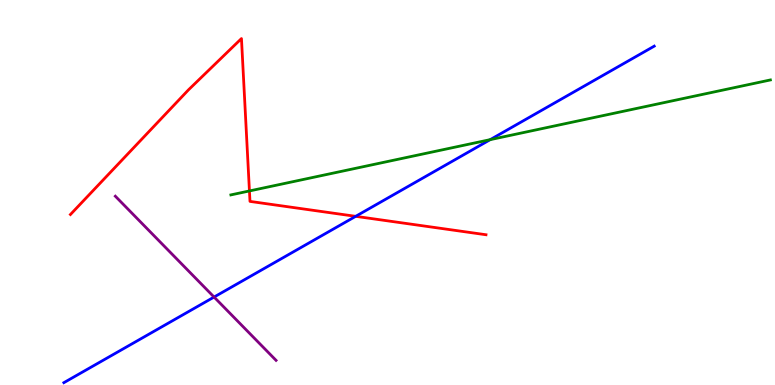[{'lines': ['blue', 'red'], 'intersections': [{'x': 4.59, 'y': 4.38}]}, {'lines': ['green', 'red'], 'intersections': [{'x': 3.22, 'y': 5.04}]}, {'lines': ['purple', 'red'], 'intersections': []}, {'lines': ['blue', 'green'], 'intersections': [{'x': 6.33, 'y': 6.37}]}, {'lines': ['blue', 'purple'], 'intersections': [{'x': 2.76, 'y': 2.28}]}, {'lines': ['green', 'purple'], 'intersections': []}]